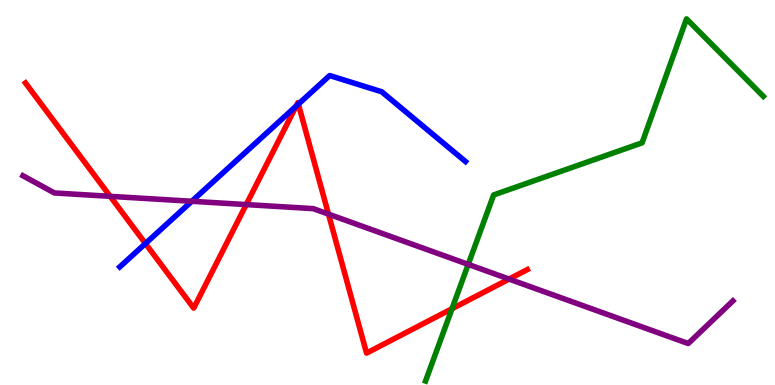[{'lines': ['blue', 'red'], 'intersections': [{'x': 1.88, 'y': 3.67}, {'x': 3.82, 'y': 7.24}, {'x': 3.85, 'y': 7.3}]}, {'lines': ['green', 'red'], 'intersections': [{'x': 5.83, 'y': 1.98}]}, {'lines': ['purple', 'red'], 'intersections': [{'x': 1.42, 'y': 4.9}, {'x': 3.18, 'y': 4.69}, {'x': 4.24, 'y': 4.44}, {'x': 6.57, 'y': 2.75}]}, {'lines': ['blue', 'green'], 'intersections': []}, {'lines': ['blue', 'purple'], 'intersections': [{'x': 2.47, 'y': 4.77}]}, {'lines': ['green', 'purple'], 'intersections': [{'x': 6.04, 'y': 3.13}]}]